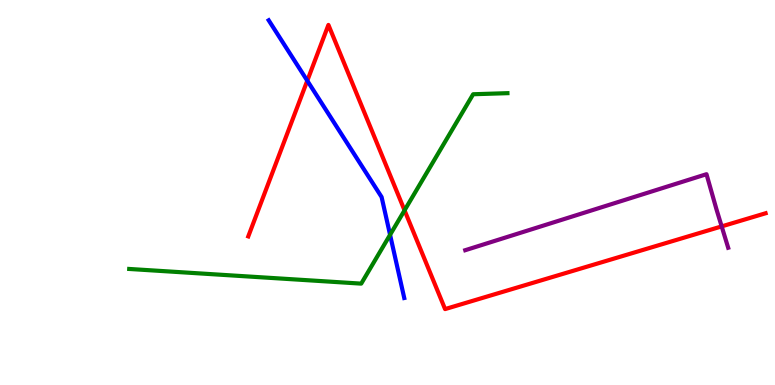[{'lines': ['blue', 'red'], 'intersections': [{'x': 3.96, 'y': 7.9}]}, {'lines': ['green', 'red'], 'intersections': [{'x': 5.22, 'y': 4.54}]}, {'lines': ['purple', 'red'], 'intersections': [{'x': 9.31, 'y': 4.12}]}, {'lines': ['blue', 'green'], 'intersections': [{'x': 5.03, 'y': 3.9}]}, {'lines': ['blue', 'purple'], 'intersections': []}, {'lines': ['green', 'purple'], 'intersections': []}]